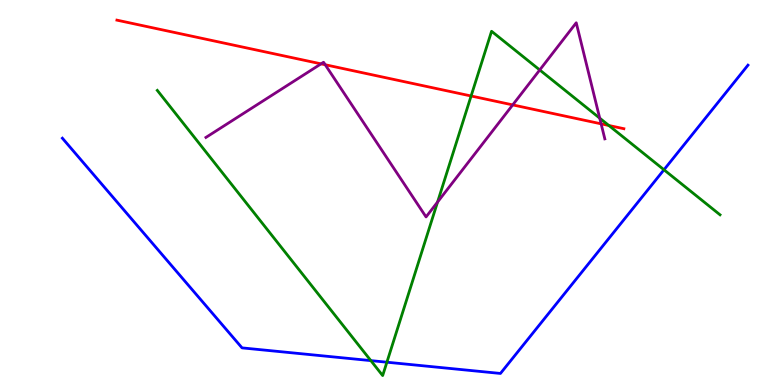[{'lines': ['blue', 'red'], 'intersections': []}, {'lines': ['green', 'red'], 'intersections': [{'x': 6.08, 'y': 7.51}, {'x': 7.86, 'y': 6.74}]}, {'lines': ['purple', 'red'], 'intersections': [{'x': 4.14, 'y': 8.34}, {'x': 4.2, 'y': 8.32}, {'x': 6.62, 'y': 7.28}, {'x': 7.76, 'y': 6.78}]}, {'lines': ['blue', 'green'], 'intersections': [{'x': 4.79, 'y': 0.633}, {'x': 4.99, 'y': 0.592}, {'x': 8.57, 'y': 5.59}]}, {'lines': ['blue', 'purple'], 'intersections': []}, {'lines': ['green', 'purple'], 'intersections': [{'x': 5.65, 'y': 4.75}, {'x': 6.96, 'y': 8.18}, {'x': 7.74, 'y': 6.93}]}]